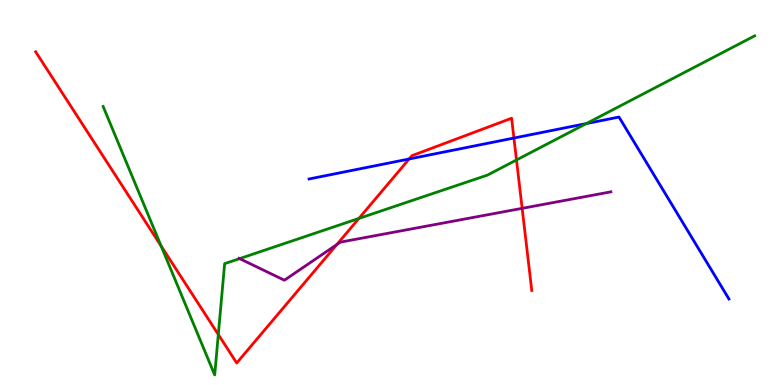[{'lines': ['blue', 'red'], 'intersections': [{'x': 5.28, 'y': 5.87}, {'x': 6.63, 'y': 6.41}]}, {'lines': ['green', 'red'], 'intersections': [{'x': 2.08, 'y': 3.61}, {'x': 2.82, 'y': 1.31}, {'x': 4.63, 'y': 4.33}, {'x': 6.66, 'y': 5.84}]}, {'lines': ['purple', 'red'], 'intersections': [{'x': 4.35, 'y': 3.65}, {'x': 6.74, 'y': 4.59}]}, {'lines': ['blue', 'green'], 'intersections': [{'x': 7.57, 'y': 6.79}]}, {'lines': ['blue', 'purple'], 'intersections': []}, {'lines': ['green', 'purple'], 'intersections': [{'x': 3.09, 'y': 3.28}]}]